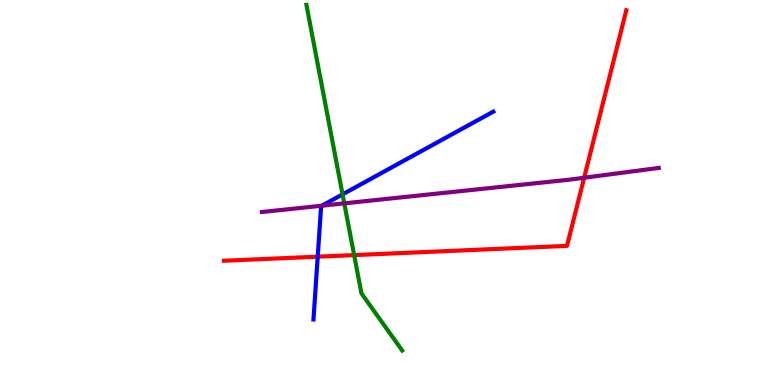[{'lines': ['blue', 'red'], 'intersections': [{'x': 4.1, 'y': 3.33}]}, {'lines': ['green', 'red'], 'intersections': [{'x': 4.57, 'y': 3.37}]}, {'lines': ['purple', 'red'], 'intersections': [{'x': 7.54, 'y': 5.38}]}, {'lines': ['blue', 'green'], 'intersections': [{'x': 4.42, 'y': 4.95}]}, {'lines': ['blue', 'purple'], 'intersections': [{'x': 4.15, 'y': 4.66}]}, {'lines': ['green', 'purple'], 'intersections': [{'x': 4.44, 'y': 4.72}]}]